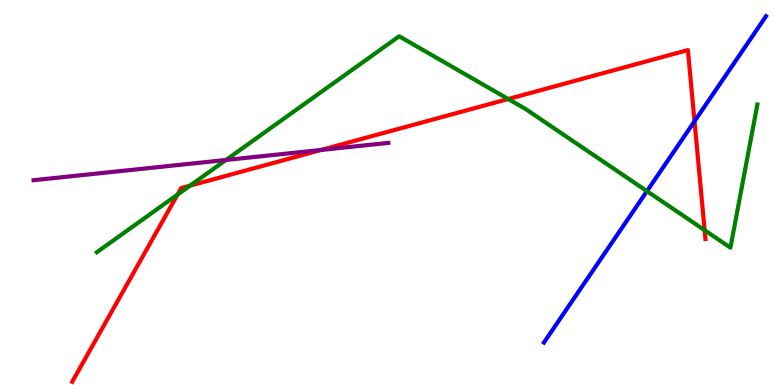[{'lines': ['blue', 'red'], 'intersections': [{'x': 8.96, 'y': 6.85}]}, {'lines': ['green', 'red'], 'intersections': [{'x': 2.29, 'y': 4.95}, {'x': 2.45, 'y': 5.18}, {'x': 6.56, 'y': 7.43}, {'x': 9.09, 'y': 4.02}]}, {'lines': ['purple', 'red'], 'intersections': [{'x': 4.14, 'y': 6.1}]}, {'lines': ['blue', 'green'], 'intersections': [{'x': 8.35, 'y': 5.03}]}, {'lines': ['blue', 'purple'], 'intersections': []}, {'lines': ['green', 'purple'], 'intersections': [{'x': 2.92, 'y': 5.84}]}]